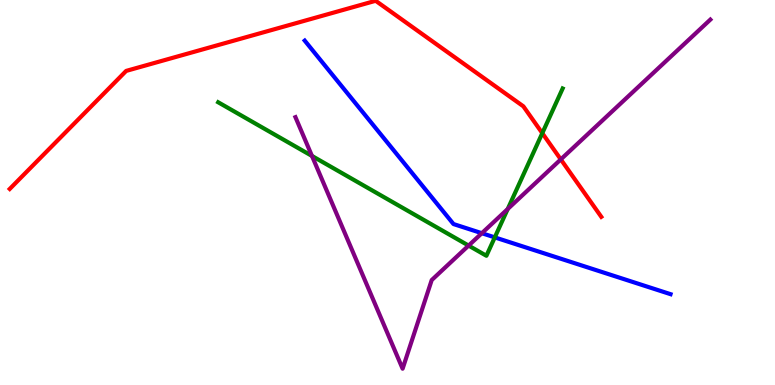[{'lines': ['blue', 'red'], 'intersections': []}, {'lines': ['green', 'red'], 'intersections': [{'x': 7.0, 'y': 6.54}]}, {'lines': ['purple', 'red'], 'intersections': [{'x': 7.24, 'y': 5.86}]}, {'lines': ['blue', 'green'], 'intersections': [{'x': 6.38, 'y': 3.83}]}, {'lines': ['blue', 'purple'], 'intersections': [{'x': 6.22, 'y': 3.94}]}, {'lines': ['green', 'purple'], 'intersections': [{'x': 4.03, 'y': 5.95}, {'x': 6.05, 'y': 3.62}, {'x': 6.55, 'y': 4.57}]}]